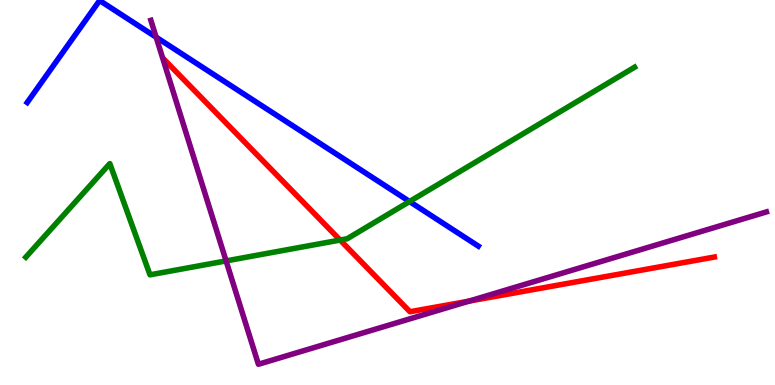[{'lines': ['blue', 'red'], 'intersections': []}, {'lines': ['green', 'red'], 'intersections': [{'x': 4.39, 'y': 3.77}]}, {'lines': ['purple', 'red'], 'intersections': [{'x': 6.05, 'y': 2.18}]}, {'lines': ['blue', 'green'], 'intersections': [{'x': 5.28, 'y': 4.77}]}, {'lines': ['blue', 'purple'], 'intersections': [{'x': 2.01, 'y': 9.03}]}, {'lines': ['green', 'purple'], 'intersections': [{'x': 2.92, 'y': 3.22}]}]